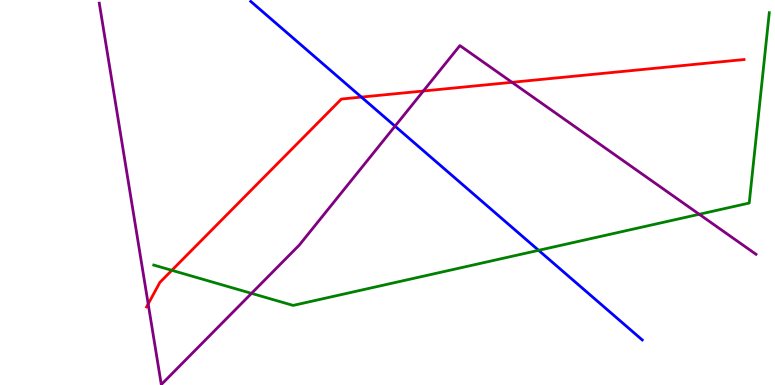[{'lines': ['blue', 'red'], 'intersections': [{'x': 4.66, 'y': 7.48}]}, {'lines': ['green', 'red'], 'intersections': [{'x': 2.22, 'y': 2.98}]}, {'lines': ['purple', 'red'], 'intersections': [{'x': 1.91, 'y': 2.11}, {'x': 5.46, 'y': 7.64}, {'x': 6.61, 'y': 7.86}]}, {'lines': ['blue', 'green'], 'intersections': [{'x': 6.95, 'y': 3.5}]}, {'lines': ['blue', 'purple'], 'intersections': [{'x': 5.1, 'y': 6.72}]}, {'lines': ['green', 'purple'], 'intersections': [{'x': 3.25, 'y': 2.38}, {'x': 9.02, 'y': 4.43}]}]